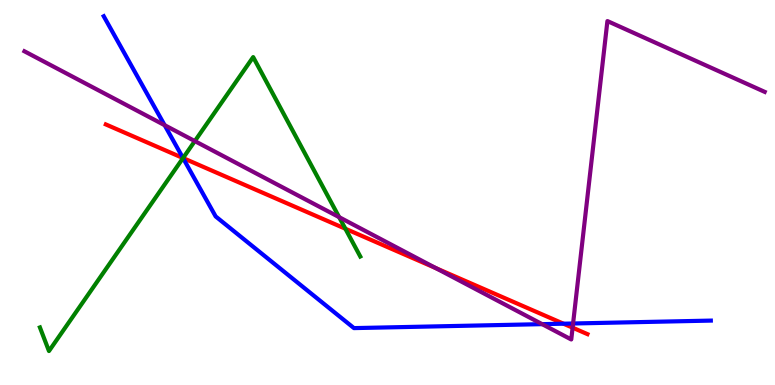[{'lines': ['blue', 'red'], 'intersections': [{'x': 2.36, 'y': 5.9}, {'x': 7.27, 'y': 1.59}]}, {'lines': ['green', 'red'], 'intersections': [{'x': 2.36, 'y': 5.89}, {'x': 4.46, 'y': 4.06}]}, {'lines': ['purple', 'red'], 'intersections': [{'x': 5.62, 'y': 3.04}, {'x': 7.39, 'y': 1.49}]}, {'lines': ['blue', 'green'], 'intersections': [{'x': 2.36, 'y': 5.89}]}, {'lines': ['blue', 'purple'], 'intersections': [{'x': 2.12, 'y': 6.75}, {'x': 7.0, 'y': 1.58}, {'x': 7.39, 'y': 1.6}]}, {'lines': ['green', 'purple'], 'intersections': [{'x': 2.51, 'y': 6.34}, {'x': 4.38, 'y': 4.36}]}]